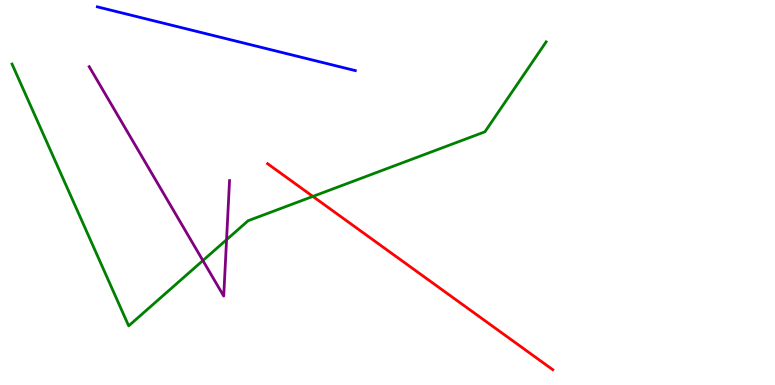[{'lines': ['blue', 'red'], 'intersections': []}, {'lines': ['green', 'red'], 'intersections': [{'x': 4.04, 'y': 4.9}]}, {'lines': ['purple', 'red'], 'intersections': []}, {'lines': ['blue', 'green'], 'intersections': []}, {'lines': ['blue', 'purple'], 'intersections': []}, {'lines': ['green', 'purple'], 'intersections': [{'x': 2.62, 'y': 3.23}, {'x': 2.92, 'y': 3.77}]}]